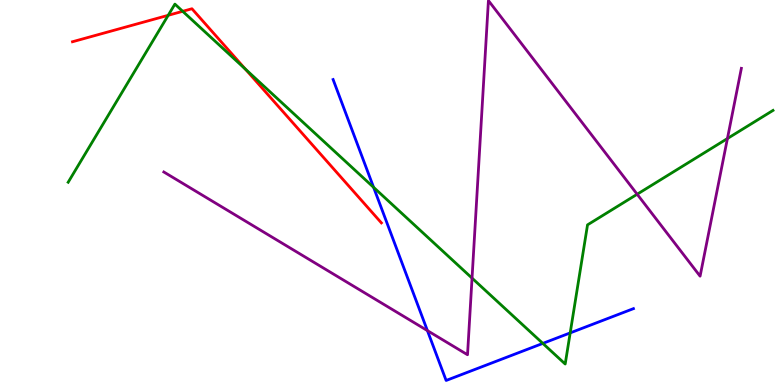[{'lines': ['blue', 'red'], 'intersections': []}, {'lines': ['green', 'red'], 'intersections': [{'x': 2.17, 'y': 9.6}, {'x': 2.36, 'y': 9.71}, {'x': 3.16, 'y': 8.21}]}, {'lines': ['purple', 'red'], 'intersections': []}, {'lines': ['blue', 'green'], 'intersections': [{'x': 4.82, 'y': 5.13}, {'x': 7.0, 'y': 1.08}, {'x': 7.36, 'y': 1.35}]}, {'lines': ['blue', 'purple'], 'intersections': [{'x': 5.51, 'y': 1.41}]}, {'lines': ['green', 'purple'], 'intersections': [{'x': 6.09, 'y': 2.78}, {'x': 8.22, 'y': 4.95}, {'x': 9.39, 'y': 6.4}]}]